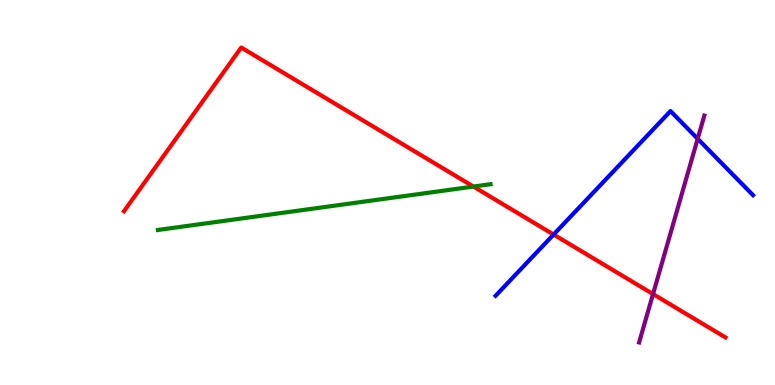[{'lines': ['blue', 'red'], 'intersections': [{'x': 7.14, 'y': 3.91}]}, {'lines': ['green', 'red'], 'intersections': [{'x': 6.11, 'y': 5.15}]}, {'lines': ['purple', 'red'], 'intersections': [{'x': 8.43, 'y': 2.36}]}, {'lines': ['blue', 'green'], 'intersections': []}, {'lines': ['blue', 'purple'], 'intersections': [{'x': 9.0, 'y': 6.4}]}, {'lines': ['green', 'purple'], 'intersections': []}]